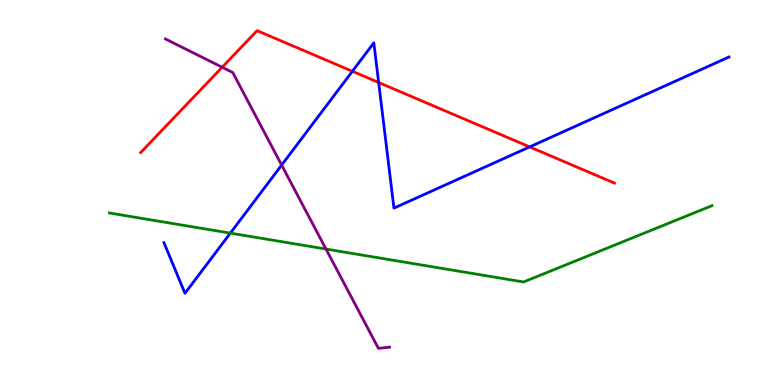[{'lines': ['blue', 'red'], 'intersections': [{'x': 4.55, 'y': 8.15}, {'x': 4.89, 'y': 7.86}, {'x': 6.83, 'y': 6.18}]}, {'lines': ['green', 'red'], 'intersections': []}, {'lines': ['purple', 'red'], 'intersections': [{'x': 2.87, 'y': 8.25}]}, {'lines': ['blue', 'green'], 'intersections': [{'x': 2.97, 'y': 3.94}]}, {'lines': ['blue', 'purple'], 'intersections': [{'x': 3.63, 'y': 5.71}]}, {'lines': ['green', 'purple'], 'intersections': [{'x': 4.21, 'y': 3.53}]}]